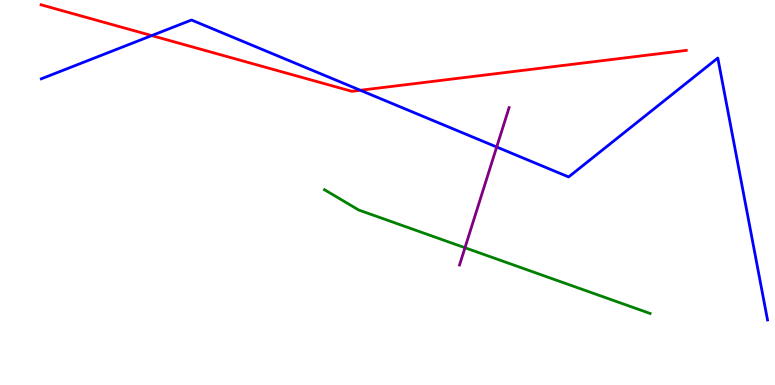[{'lines': ['blue', 'red'], 'intersections': [{'x': 1.96, 'y': 9.08}, {'x': 4.65, 'y': 7.66}]}, {'lines': ['green', 'red'], 'intersections': []}, {'lines': ['purple', 'red'], 'intersections': []}, {'lines': ['blue', 'green'], 'intersections': []}, {'lines': ['blue', 'purple'], 'intersections': [{'x': 6.41, 'y': 6.18}]}, {'lines': ['green', 'purple'], 'intersections': [{'x': 6.0, 'y': 3.57}]}]